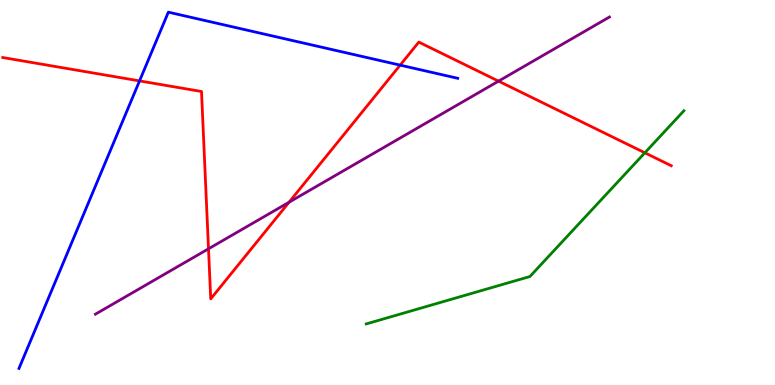[{'lines': ['blue', 'red'], 'intersections': [{'x': 1.8, 'y': 7.9}, {'x': 5.16, 'y': 8.31}]}, {'lines': ['green', 'red'], 'intersections': [{'x': 8.32, 'y': 6.03}]}, {'lines': ['purple', 'red'], 'intersections': [{'x': 2.69, 'y': 3.54}, {'x': 3.73, 'y': 4.75}, {'x': 6.43, 'y': 7.89}]}, {'lines': ['blue', 'green'], 'intersections': []}, {'lines': ['blue', 'purple'], 'intersections': []}, {'lines': ['green', 'purple'], 'intersections': []}]